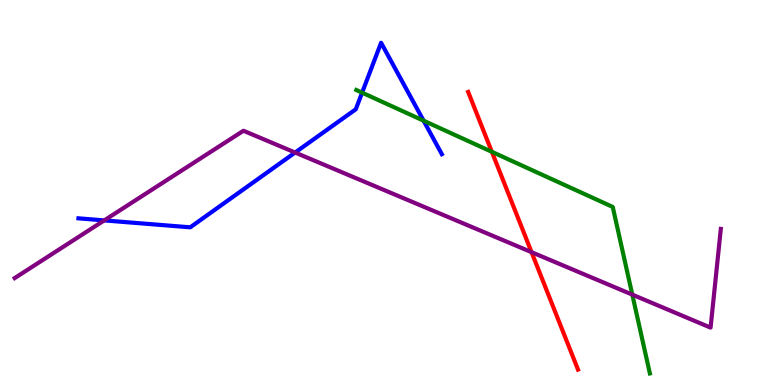[{'lines': ['blue', 'red'], 'intersections': []}, {'lines': ['green', 'red'], 'intersections': [{'x': 6.35, 'y': 6.06}]}, {'lines': ['purple', 'red'], 'intersections': [{'x': 6.86, 'y': 3.45}]}, {'lines': ['blue', 'green'], 'intersections': [{'x': 4.67, 'y': 7.59}, {'x': 5.47, 'y': 6.86}]}, {'lines': ['blue', 'purple'], 'intersections': [{'x': 1.35, 'y': 4.28}, {'x': 3.81, 'y': 6.04}]}, {'lines': ['green', 'purple'], 'intersections': [{'x': 8.16, 'y': 2.35}]}]